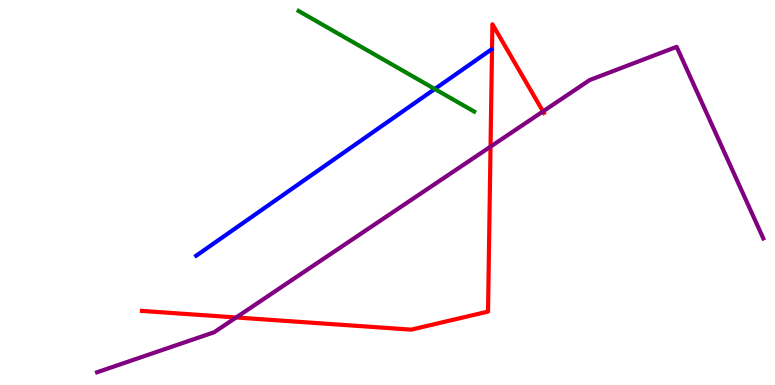[{'lines': ['blue', 'red'], 'intersections': []}, {'lines': ['green', 'red'], 'intersections': []}, {'lines': ['purple', 'red'], 'intersections': [{'x': 3.05, 'y': 1.75}, {'x': 6.33, 'y': 6.19}, {'x': 7.01, 'y': 7.11}]}, {'lines': ['blue', 'green'], 'intersections': [{'x': 5.61, 'y': 7.69}]}, {'lines': ['blue', 'purple'], 'intersections': []}, {'lines': ['green', 'purple'], 'intersections': []}]